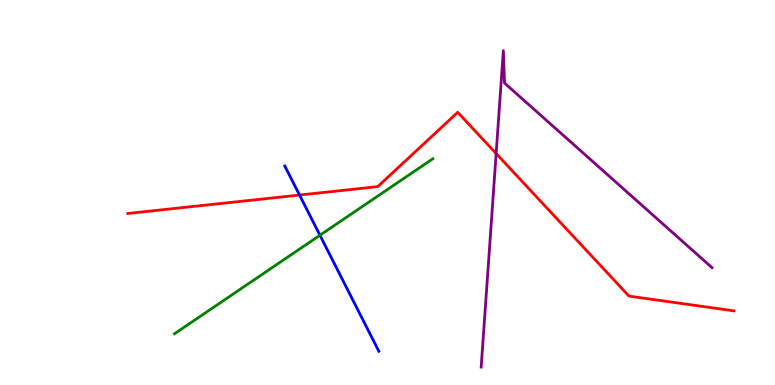[{'lines': ['blue', 'red'], 'intersections': [{'x': 3.86, 'y': 4.93}]}, {'lines': ['green', 'red'], 'intersections': []}, {'lines': ['purple', 'red'], 'intersections': [{'x': 6.4, 'y': 6.01}]}, {'lines': ['blue', 'green'], 'intersections': [{'x': 4.13, 'y': 3.89}]}, {'lines': ['blue', 'purple'], 'intersections': []}, {'lines': ['green', 'purple'], 'intersections': []}]